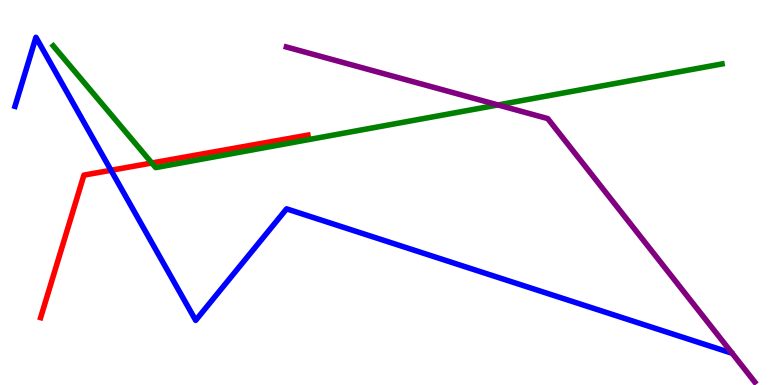[{'lines': ['blue', 'red'], 'intersections': [{'x': 1.43, 'y': 5.58}]}, {'lines': ['green', 'red'], 'intersections': [{'x': 1.96, 'y': 5.77}]}, {'lines': ['purple', 'red'], 'intersections': []}, {'lines': ['blue', 'green'], 'intersections': []}, {'lines': ['blue', 'purple'], 'intersections': []}, {'lines': ['green', 'purple'], 'intersections': [{'x': 6.43, 'y': 7.27}]}]